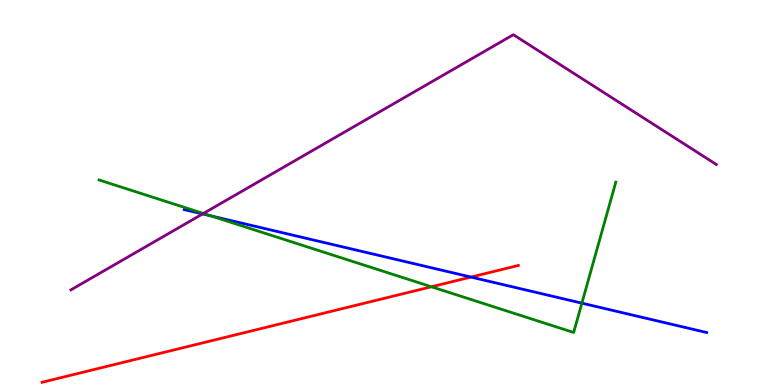[{'lines': ['blue', 'red'], 'intersections': [{'x': 6.08, 'y': 2.8}]}, {'lines': ['green', 'red'], 'intersections': [{'x': 5.57, 'y': 2.55}]}, {'lines': ['purple', 'red'], 'intersections': []}, {'lines': ['blue', 'green'], 'intersections': [{'x': 2.72, 'y': 4.39}, {'x': 7.51, 'y': 2.13}]}, {'lines': ['blue', 'purple'], 'intersections': [{'x': 2.61, 'y': 4.44}]}, {'lines': ['green', 'purple'], 'intersections': [{'x': 2.62, 'y': 4.45}]}]